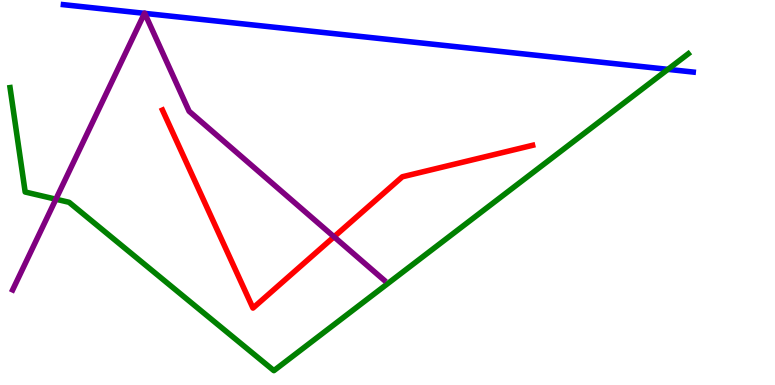[{'lines': ['blue', 'red'], 'intersections': []}, {'lines': ['green', 'red'], 'intersections': []}, {'lines': ['purple', 'red'], 'intersections': [{'x': 4.31, 'y': 3.85}]}, {'lines': ['blue', 'green'], 'intersections': [{'x': 8.62, 'y': 8.2}]}, {'lines': ['blue', 'purple'], 'intersections': [{'x': 1.86, 'y': 9.65}, {'x': 1.87, 'y': 9.65}]}, {'lines': ['green', 'purple'], 'intersections': [{'x': 0.721, 'y': 4.83}]}]